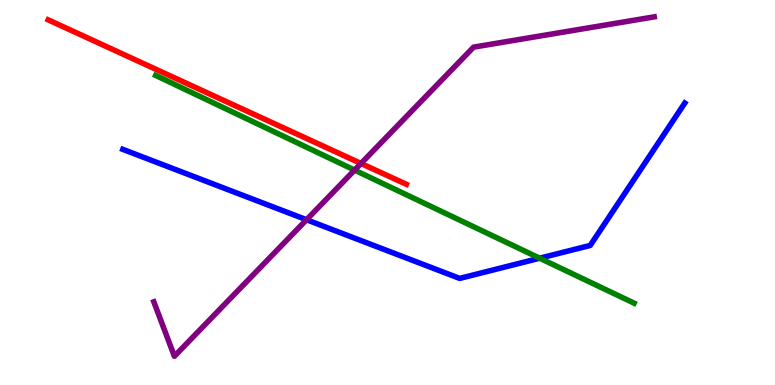[{'lines': ['blue', 'red'], 'intersections': []}, {'lines': ['green', 'red'], 'intersections': []}, {'lines': ['purple', 'red'], 'intersections': [{'x': 4.66, 'y': 5.75}]}, {'lines': ['blue', 'green'], 'intersections': [{'x': 6.96, 'y': 3.29}]}, {'lines': ['blue', 'purple'], 'intersections': [{'x': 3.96, 'y': 4.29}]}, {'lines': ['green', 'purple'], 'intersections': [{'x': 4.58, 'y': 5.58}]}]